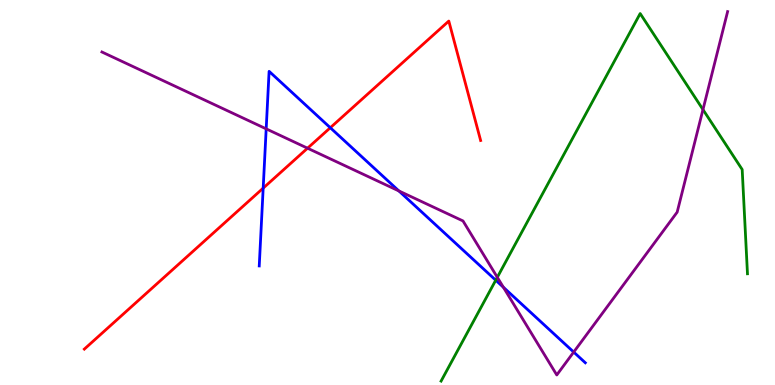[{'lines': ['blue', 'red'], 'intersections': [{'x': 3.4, 'y': 5.11}, {'x': 4.26, 'y': 6.68}]}, {'lines': ['green', 'red'], 'intersections': []}, {'lines': ['purple', 'red'], 'intersections': [{'x': 3.97, 'y': 6.15}]}, {'lines': ['blue', 'green'], 'intersections': [{'x': 6.4, 'y': 2.72}]}, {'lines': ['blue', 'purple'], 'intersections': [{'x': 3.43, 'y': 6.65}, {'x': 5.15, 'y': 5.04}, {'x': 6.5, 'y': 2.54}, {'x': 7.4, 'y': 0.855}]}, {'lines': ['green', 'purple'], 'intersections': [{'x': 6.42, 'y': 2.8}, {'x': 9.07, 'y': 7.15}]}]